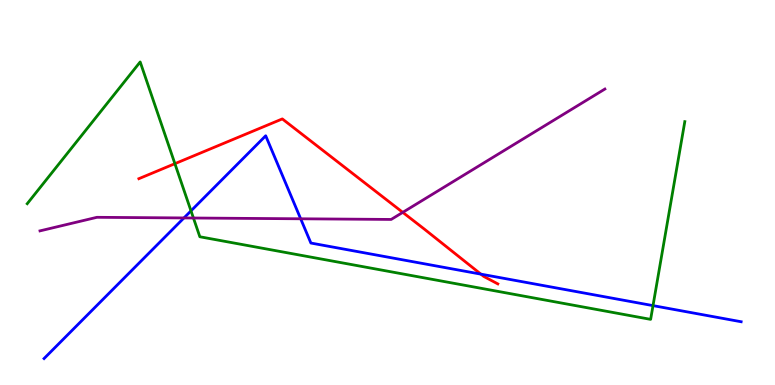[{'lines': ['blue', 'red'], 'intersections': [{'x': 6.21, 'y': 2.88}]}, {'lines': ['green', 'red'], 'intersections': [{'x': 2.26, 'y': 5.75}]}, {'lines': ['purple', 'red'], 'intersections': [{'x': 5.2, 'y': 4.48}]}, {'lines': ['blue', 'green'], 'intersections': [{'x': 2.46, 'y': 4.52}, {'x': 8.43, 'y': 2.06}]}, {'lines': ['blue', 'purple'], 'intersections': [{'x': 2.37, 'y': 4.34}, {'x': 3.88, 'y': 4.32}]}, {'lines': ['green', 'purple'], 'intersections': [{'x': 2.5, 'y': 4.34}]}]